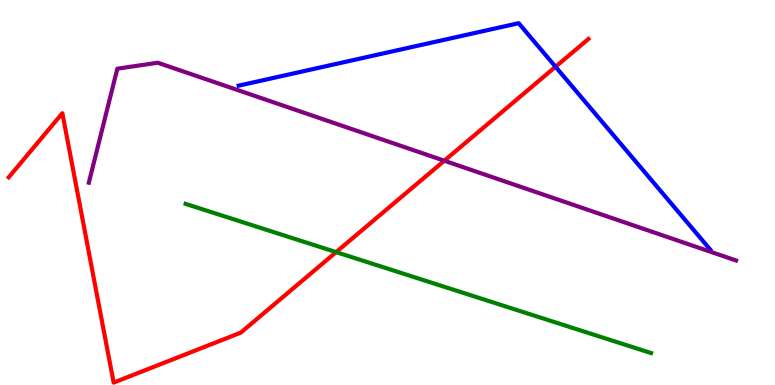[{'lines': ['blue', 'red'], 'intersections': [{'x': 7.17, 'y': 8.27}]}, {'lines': ['green', 'red'], 'intersections': [{'x': 4.34, 'y': 3.45}]}, {'lines': ['purple', 'red'], 'intersections': [{'x': 5.73, 'y': 5.83}]}, {'lines': ['blue', 'green'], 'intersections': []}, {'lines': ['blue', 'purple'], 'intersections': []}, {'lines': ['green', 'purple'], 'intersections': []}]